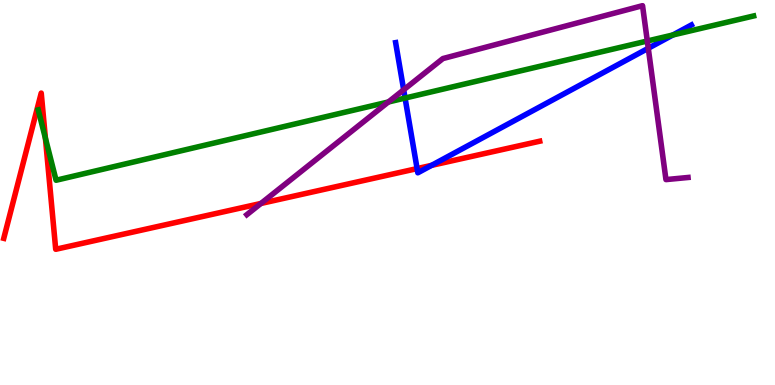[{'lines': ['blue', 'red'], 'intersections': [{'x': 5.38, 'y': 5.62}, {'x': 5.57, 'y': 5.7}]}, {'lines': ['green', 'red'], 'intersections': [{'x': 0.586, 'y': 6.41}]}, {'lines': ['purple', 'red'], 'intersections': [{'x': 3.37, 'y': 4.72}]}, {'lines': ['blue', 'green'], 'intersections': [{'x': 5.23, 'y': 7.45}, {'x': 8.68, 'y': 9.09}]}, {'lines': ['blue', 'purple'], 'intersections': [{'x': 5.21, 'y': 7.67}, {'x': 8.36, 'y': 8.75}]}, {'lines': ['green', 'purple'], 'intersections': [{'x': 5.01, 'y': 7.35}, {'x': 8.35, 'y': 8.94}]}]